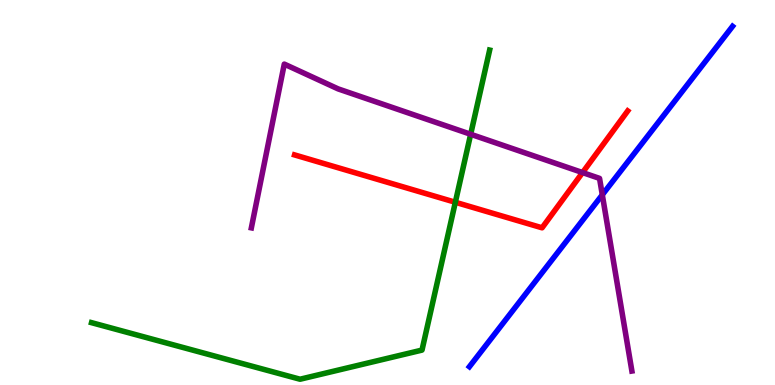[{'lines': ['blue', 'red'], 'intersections': []}, {'lines': ['green', 'red'], 'intersections': [{'x': 5.88, 'y': 4.75}]}, {'lines': ['purple', 'red'], 'intersections': [{'x': 7.52, 'y': 5.52}]}, {'lines': ['blue', 'green'], 'intersections': []}, {'lines': ['blue', 'purple'], 'intersections': [{'x': 7.77, 'y': 4.94}]}, {'lines': ['green', 'purple'], 'intersections': [{'x': 6.07, 'y': 6.51}]}]